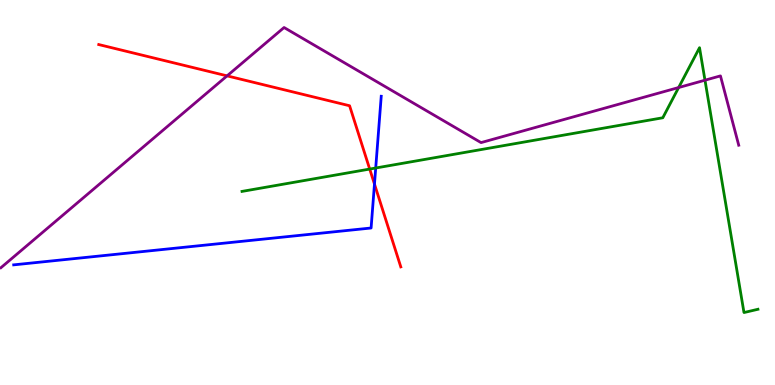[{'lines': ['blue', 'red'], 'intersections': [{'x': 4.83, 'y': 5.22}]}, {'lines': ['green', 'red'], 'intersections': [{'x': 4.77, 'y': 5.61}]}, {'lines': ['purple', 'red'], 'intersections': [{'x': 2.93, 'y': 8.03}]}, {'lines': ['blue', 'green'], 'intersections': [{'x': 4.85, 'y': 5.64}]}, {'lines': ['blue', 'purple'], 'intersections': []}, {'lines': ['green', 'purple'], 'intersections': [{'x': 8.76, 'y': 7.73}, {'x': 9.1, 'y': 7.92}]}]